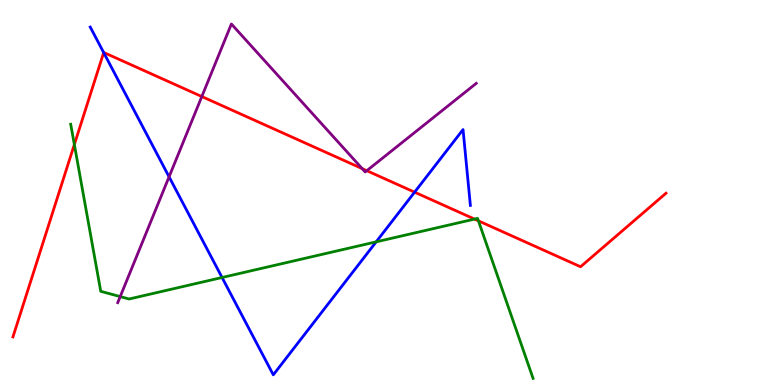[{'lines': ['blue', 'red'], 'intersections': [{'x': 1.34, 'y': 8.63}, {'x': 5.35, 'y': 5.01}]}, {'lines': ['green', 'red'], 'intersections': [{'x': 0.959, 'y': 6.25}, {'x': 6.12, 'y': 4.31}, {'x': 6.17, 'y': 4.26}]}, {'lines': ['purple', 'red'], 'intersections': [{'x': 2.6, 'y': 7.49}, {'x': 4.67, 'y': 5.62}, {'x': 4.73, 'y': 5.57}]}, {'lines': ['blue', 'green'], 'intersections': [{'x': 2.87, 'y': 2.79}, {'x': 4.85, 'y': 3.72}]}, {'lines': ['blue', 'purple'], 'intersections': [{'x': 2.18, 'y': 5.41}]}, {'lines': ['green', 'purple'], 'intersections': [{'x': 1.55, 'y': 2.3}]}]